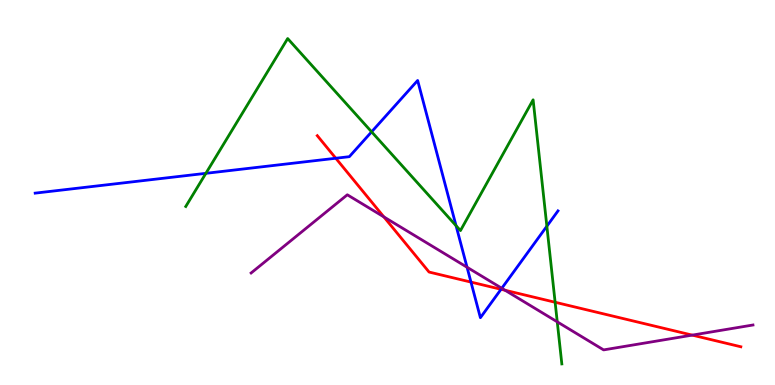[{'lines': ['blue', 'red'], 'intersections': [{'x': 4.33, 'y': 5.89}, {'x': 6.08, 'y': 2.67}, {'x': 6.46, 'y': 2.49}]}, {'lines': ['green', 'red'], 'intersections': [{'x': 7.16, 'y': 2.15}]}, {'lines': ['purple', 'red'], 'intersections': [{'x': 4.95, 'y': 4.37}, {'x': 6.52, 'y': 2.46}, {'x': 8.93, 'y': 1.3}]}, {'lines': ['blue', 'green'], 'intersections': [{'x': 2.66, 'y': 5.5}, {'x': 4.79, 'y': 6.58}, {'x': 5.88, 'y': 4.14}, {'x': 7.06, 'y': 4.12}]}, {'lines': ['blue', 'purple'], 'intersections': [{'x': 6.03, 'y': 3.06}, {'x': 6.47, 'y': 2.51}]}, {'lines': ['green', 'purple'], 'intersections': [{'x': 7.19, 'y': 1.64}]}]